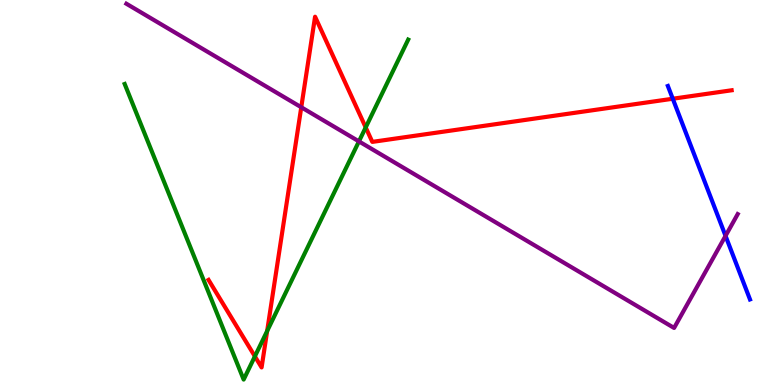[{'lines': ['blue', 'red'], 'intersections': [{'x': 8.68, 'y': 7.44}]}, {'lines': ['green', 'red'], 'intersections': [{'x': 3.29, 'y': 0.744}, {'x': 3.45, 'y': 1.4}, {'x': 4.72, 'y': 6.69}]}, {'lines': ['purple', 'red'], 'intersections': [{'x': 3.89, 'y': 7.21}]}, {'lines': ['blue', 'green'], 'intersections': []}, {'lines': ['blue', 'purple'], 'intersections': [{'x': 9.36, 'y': 3.87}]}, {'lines': ['green', 'purple'], 'intersections': [{'x': 4.63, 'y': 6.33}]}]